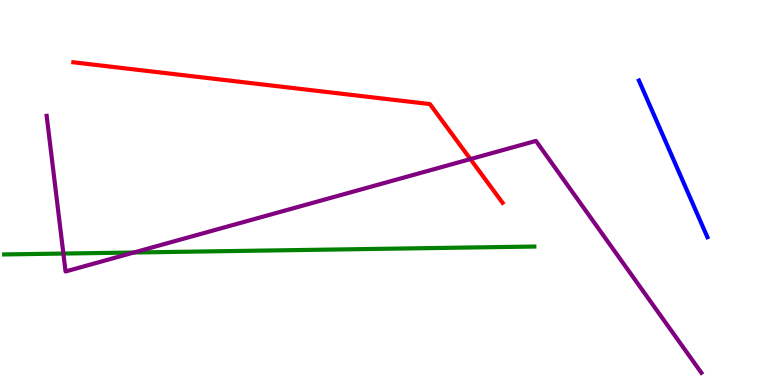[{'lines': ['blue', 'red'], 'intersections': []}, {'lines': ['green', 'red'], 'intersections': []}, {'lines': ['purple', 'red'], 'intersections': [{'x': 6.07, 'y': 5.87}]}, {'lines': ['blue', 'green'], 'intersections': []}, {'lines': ['blue', 'purple'], 'intersections': []}, {'lines': ['green', 'purple'], 'intersections': [{'x': 0.818, 'y': 3.41}, {'x': 1.73, 'y': 3.44}]}]